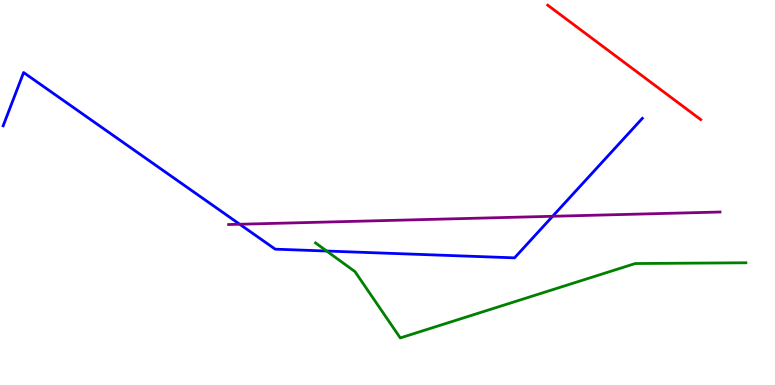[{'lines': ['blue', 'red'], 'intersections': []}, {'lines': ['green', 'red'], 'intersections': []}, {'lines': ['purple', 'red'], 'intersections': []}, {'lines': ['blue', 'green'], 'intersections': [{'x': 4.22, 'y': 3.48}]}, {'lines': ['blue', 'purple'], 'intersections': [{'x': 3.09, 'y': 4.18}, {'x': 7.13, 'y': 4.38}]}, {'lines': ['green', 'purple'], 'intersections': []}]